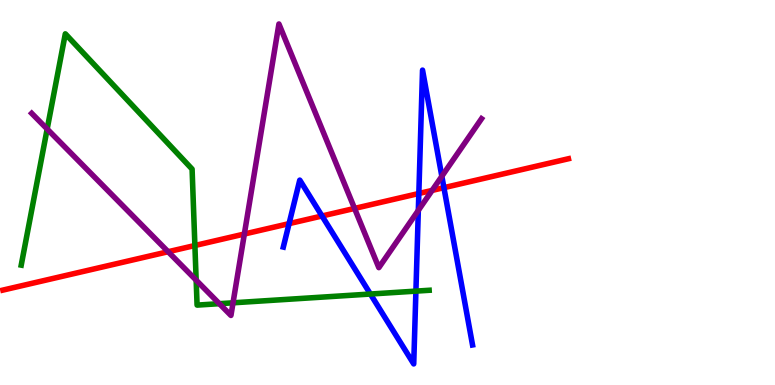[{'lines': ['blue', 'red'], 'intersections': [{'x': 3.73, 'y': 4.19}, {'x': 4.16, 'y': 4.39}, {'x': 5.4, 'y': 4.97}, {'x': 5.73, 'y': 5.13}]}, {'lines': ['green', 'red'], 'intersections': [{'x': 2.51, 'y': 3.62}]}, {'lines': ['purple', 'red'], 'intersections': [{'x': 2.17, 'y': 3.46}, {'x': 3.15, 'y': 3.92}, {'x': 4.57, 'y': 4.59}, {'x': 5.58, 'y': 5.05}]}, {'lines': ['blue', 'green'], 'intersections': [{'x': 4.78, 'y': 2.36}, {'x': 5.37, 'y': 2.44}]}, {'lines': ['blue', 'purple'], 'intersections': [{'x': 5.4, 'y': 4.54}, {'x': 5.7, 'y': 5.42}]}, {'lines': ['green', 'purple'], 'intersections': [{'x': 0.609, 'y': 6.65}, {'x': 2.53, 'y': 2.72}, {'x': 2.83, 'y': 2.11}, {'x': 3.01, 'y': 2.13}]}]